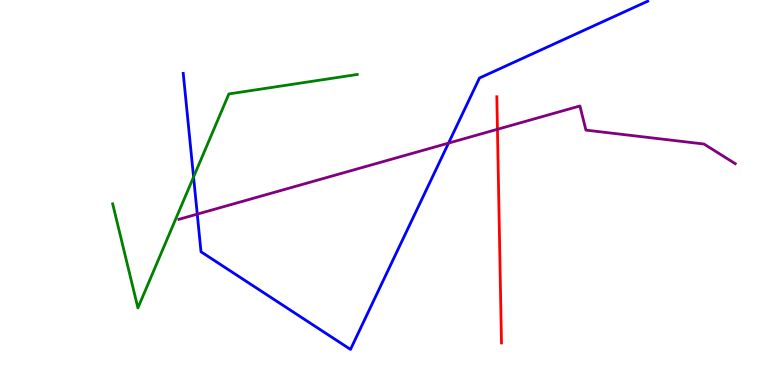[{'lines': ['blue', 'red'], 'intersections': []}, {'lines': ['green', 'red'], 'intersections': []}, {'lines': ['purple', 'red'], 'intersections': [{'x': 6.42, 'y': 6.64}]}, {'lines': ['blue', 'green'], 'intersections': [{'x': 2.5, 'y': 5.4}]}, {'lines': ['blue', 'purple'], 'intersections': [{'x': 2.55, 'y': 4.44}, {'x': 5.79, 'y': 6.28}]}, {'lines': ['green', 'purple'], 'intersections': []}]